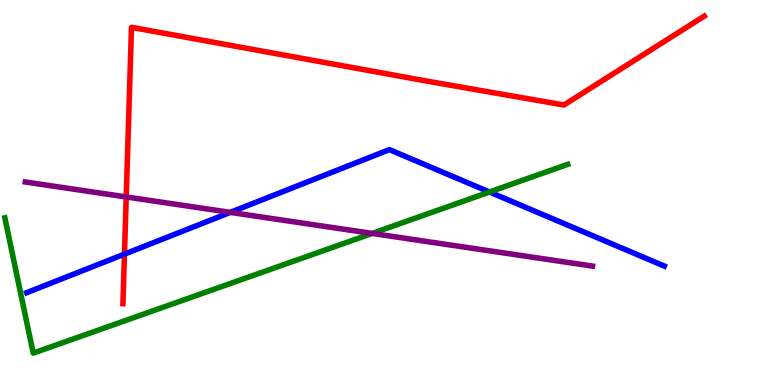[{'lines': ['blue', 'red'], 'intersections': [{'x': 1.61, 'y': 3.4}]}, {'lines': ['green', 'red'], 'intersections': []}, {'lines': ['purple', 'red'], 'intersections': [{'x': 1.63, 'y': 4.88}]}, {'lines': ['blue', 'green'], 'intersections': [{'x': 6.32, 'y': 5.01}]}, {'lines': ['blue', 'purple'], 'intersections': [{'x': 2.97, 'y': 4.48}]}, {'lines': ['green', 'purple'], 'intersections': [{'x': 4.8, 'y': 3.94}]}]